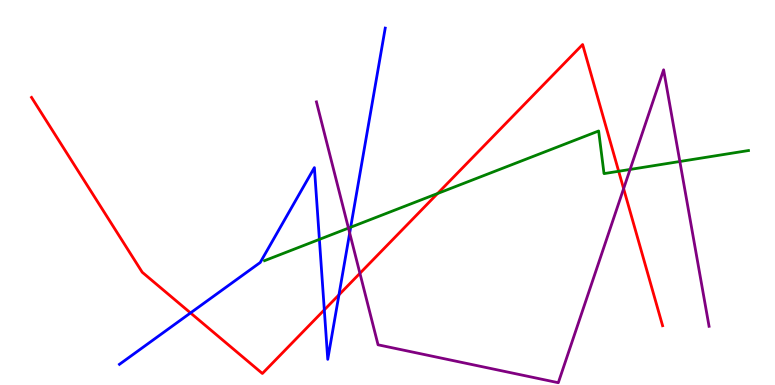[{'lines': ['blue', 'red'], 'intersections': [{'x': 2.46, 'y': 1.87}, {'x': 4.18, 'y': 1.95}, {'x': 4.37, 'y': 2.34}]}, {'lines': ['green', 'red'], 'intersections': [{'x': 5.65, 'y': 4.97}, {'x': 7.98, 'y': 5.55}]}, {'lines': ['purple', 'red'], 'intersections': [{'x': 4.64, 'y': 2.9}, {'x': 8.05, 'y': 5.1}]}, {'lines': ['blue', 'green'], 'intersections': [{'x': 4.12, 'y': 3.78}, {'x': 4.52, 'y': 4.1}]}, {'lines': ['blue', 'purple'], 'intersections': [{'x': 4.51, 'y': 3.95}]}, {'lines': ['green', 'purple'], 'intersections': [{'x': 4.5, 'y': 4.08}, {'x': 8.13, 'y': 5.6}, {'x': 8.77, 'y': 5.81}]}]